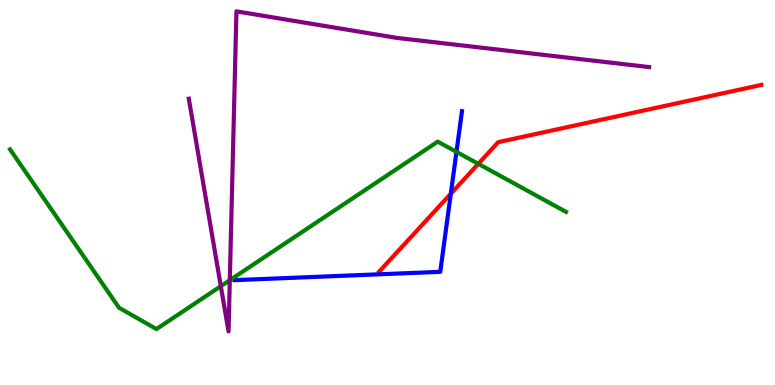[{'lines': ['blue', 'red'], 'intersections': [{'x': 5.82, 'y': 4.97}]}, {'lines': ['green', 'red'], 'intersections': [{'x': 6.17, 'y': 5.74}]}, {'lines': ['purple', 'red'], 'intersections': []}, {'lines': ['blue', 'green'], 'intersections': [{'x': 5.89, 'y': 6.06}]}, {'lines': ['blue', 'purple'], 'intersections': []}, {'lines': ['green', 'purple'], 'intersections': [{'x': 2.85, 'y': 2.57}, {'x': 2.97, 'y': 2.72}]}]